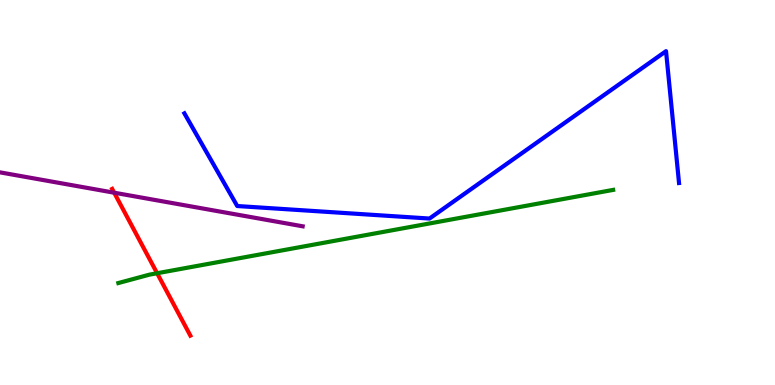[{'lines': ['blue', 'red'], 'intersections': []}, {'lines': ['green', 'red'], 'intersections': [{'x': 2.03, 'y': 2.9}]}, {'lines': ['purple', 'red'], 'intersections': [{'x': 1.47, 'y': 4.99}]}, {'lines': ['blue', 'green'], 'intersections': []}, {'lines': ['blue', 'purple'], 'intersections': []}, {'lines': ['green', 'purple'], 'intersections': []}]